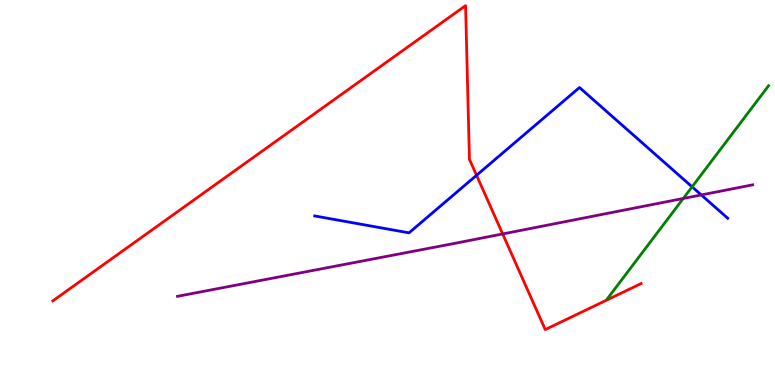[{'lines': ['blue', 'red'], 'intersections': [{'x': 6.15, 'y': 5.45}]}, {'lines': ['green', 'red'], 'intersections': []}, {'lines': ['purple', 'red'], 'intersections': [{'x': 6.49, 'y': 3.92}]}, {'lines': ['blue', 'green'], 'intersections': [{'x': 8.93, 'y': 5.15}]}, {'lines': ['blue', 'purple'], 'intersections': [{'x': 9.05, 'y': 4.94}]}, {'lines': ['green', 'purple'], 'intersections': [{'x': 8.82, 'y': 4.84}]}]